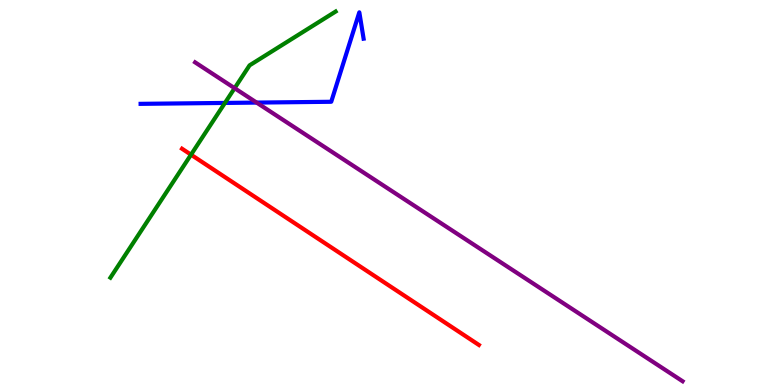[{'lines': ['blue', 'red'], 'intersections': []}, {'lines': ['green', 'red'], 'intersections': [{'x': 2.46, 'y': 5.98}]}, {'lines': ['purple', 'red'], 'intersections': []}, {'lines': ['blue', 'green'], 'intersections': [{'x': 2.9, 'y': 7.33}]}, {'lines': ['blue', 'purple'], 'intersections': [{'x': 3.31, 'y': 7.34}]}, {'lines': ['green', 'purple'], 'intersections': [{'x': 3.03, 'y': 7.71}]}]